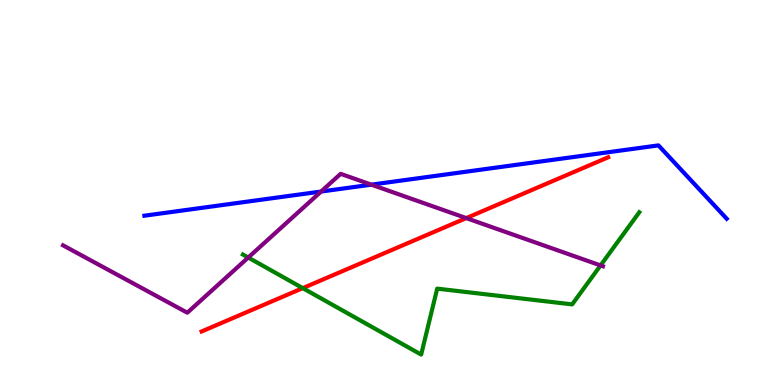[{'lines': ['blue', 'red'], 'intersections': []}, {'lines': ['green', 'red'], 'intersections': [{'x': 3.91, 'y': 2.52}]}, {'lines': ['purple', 'red'], 'intersections': [{'x': 6.02, 'y': 4.33}]}, {'lines': ['blue', 'green'], 'intersections': []}, {'lines': ['blue', 'purple'], 'intersections': [{'x': 4.14, 'y': 5.03}, {'x': 4.79, 'y': 5.2}]}, {'lines': ['green', 'purple'], 'intersections': [{'x': 3.2, 'y': 3.31}, {'x': 7.75, 'y': 3.11}]}]